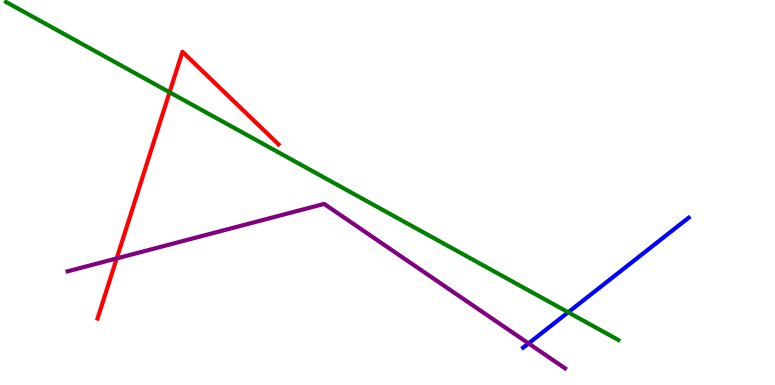[{'lines': ['blue', 'red'], 'intersections': []}, {'lines': ['green', 'red'], 'intersections': [{'x': 2.19, 'y': 7.6}]}, {'lines': ['purple', 'red'], 'intersections': [{'x': 1.51, 'y': 3.29}]}, {'lines': ['blue', 'green'], 'intersections': [{'x': 7.33, 'y': 1.89}]}, {'lines': ['blue', 'purple'], 'intersections': [{'x': 6.82, 'y': 1.08}]}, {'lines': ['green', 'purple'], 'intersections': []}]